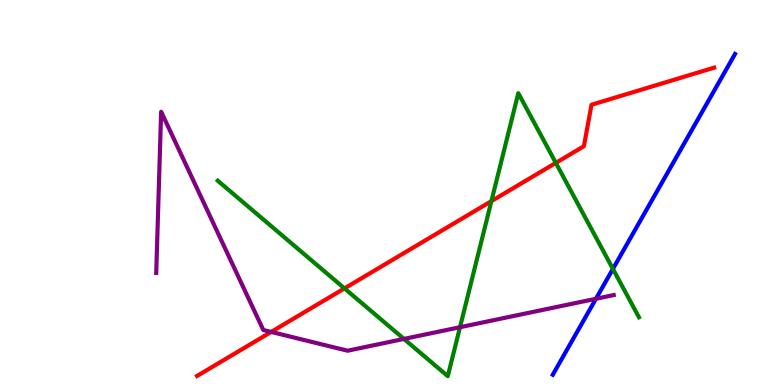[{'lines': ['blue', 'red'], 'intersections': []}, {'lines': ['green', 'red'], 'intersections': [{'x': 4.44, 'y': 2.51}, {'x': 6.34, 'y': 4.78}, {'x': 7.17, 'y': 5.77}]}, {'lines': ['purple', 'red'], 'intersections': [{'x': 3.5, 'y': 1.38}]}, {'lines': ['blue', 'green'], 'intersections': [{'x': 7.91, 'y': 3.02}]}, {'lines': ['blue', 'purple'], 'intersections': [{'x': 7.69, 'y': 2.24}]}, {'lines': ['green', 'purple'], 'intersections': [{'x': 5.21, 'y': 1.2}, {'x': 5.94, 'y': 1.5}]}]